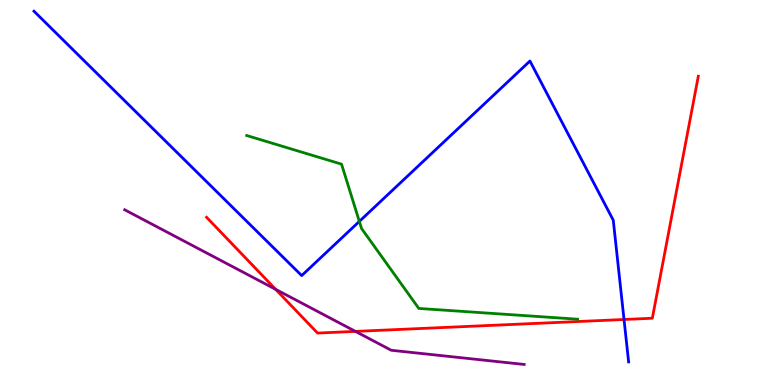[{'lines': ['blue', 'red'], 'intersections': [{'x': 8.05, 'y': 1.7}]}, {'lines': ['green', 'red'], 'intersections': []}, {'lines': ['purple', 'red'], 'intersections': [{'x': 3.56, 'y': 2.48}, {'x': 4.59, 'y': 1.39}]}, {'lines': ['blue', 'green'], 'intersections': [{'x': 4.64, 'y': 4.25}]}, {'lines': ['blue', 'purple'], 'intersections': []}, {'lines': ['green', 'purple'], 'intersections': []}]